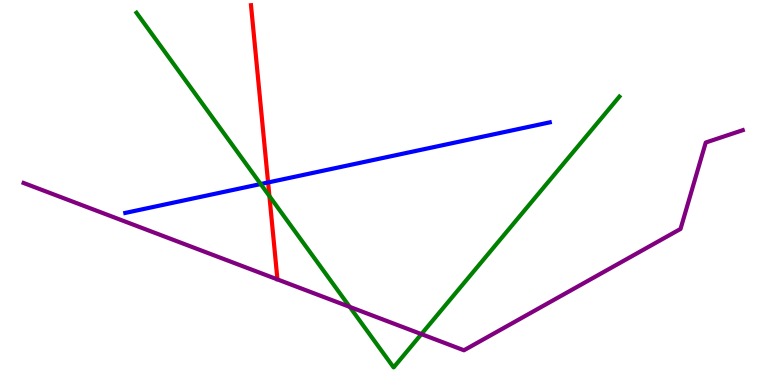[{'lines': ['blue', 'red'], 'intersections': [{'x': 3.46, 'y': 5.26}]}, {'lines': ['green', 'red'], 'intersections': [{'x': 3.48, 'y': 4.91}]}, {'lines': ['purple', 'red'], 'intersections': []}, {'lines': ['blue', 'green'], 'intersections': [{'x': 3.36, 'y': 5.22}]}, {'lines': ['blue', 'purple'], 'intersections': []}, {'lines': ['green', 'purple'], 'intersections': [{'x': 4.51, 'y': 2.03}, {'x': 5.44, 'y': 1.32}]}]